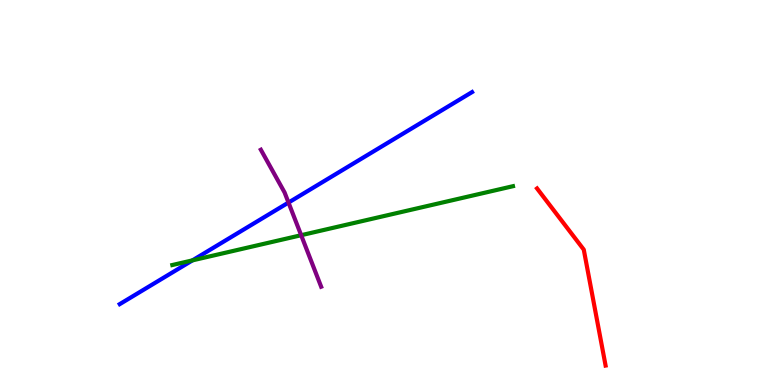[{'lines': ['blue', 'red'], 'intersections': []}, {'lines': ['green', 'red'], 'intersections': []}, {'lines': ['purple', 'red'], 'intersections': []}, {'lines': ['blue', 'green'], 'intersections': [{'x': 2.48, 'y': 3.24}]}, {'lines': ['blue', 'purple'], 'intersections': [{'x': 3.72, 'y': 4.74}]}, {'lines': ['green', 'purple'], 'intersections': [{'x': 3.89, 'y': 3.89}]}]